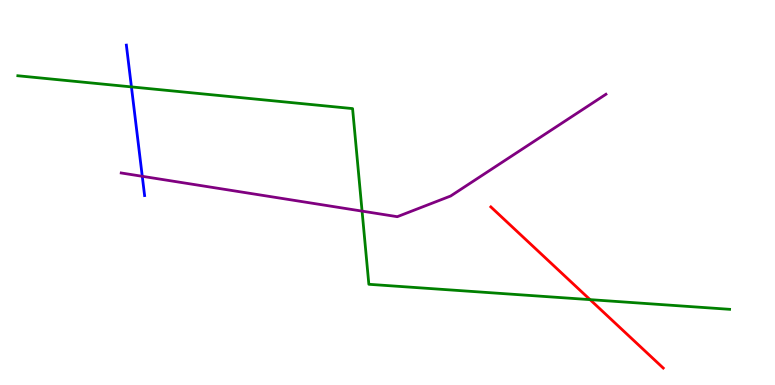[{'lines': ['blue', 'red'], 'intersections': []}, {'lines': ['green', 'red'], 'intersections': [{'x': 7.61, 'y': 2.22}]}, {'lines': ['purple', 'red'], 'intersections': []}, {'lines': ['blue', 'green'], 'intersections': [{'x': 1.7, 'y': 7.74}]}, {'lines': ['blue', 'purple'], 'intersections': [{'x': 1.84, 'y': 5.42}]}, {'lines': ['green', 'purple'], 'intersections': [{'x': 4.67, 'y': 4.52}]}]